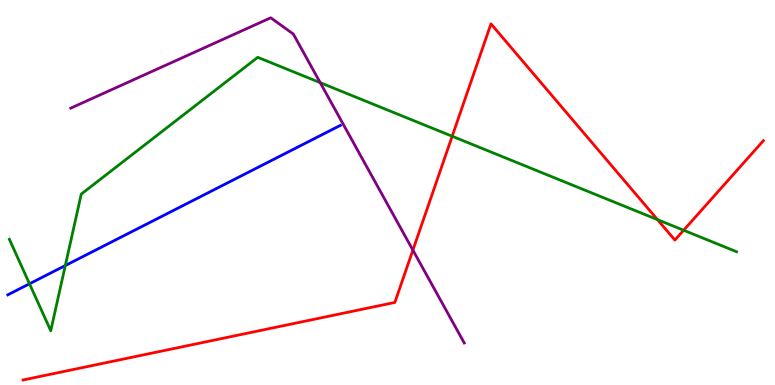[{'lines': ['blue', 'red'], 'intersections': []}, {'lines': ['green', 'red'], 'intersections': [{'x': 5.83, 'y': 6.46}, {'x': 8.48, 'y': 4.3}, {'x': 8.82, 'y': 4.02}]}, {'lines': ['purple', 'red'], 'intersections': [{'x': 5.33, 'y': 3.5}]}, {'lines': ['blue', 'green'], 'intersections': [{'x': 0.381, 'y': 2.63}, {'x': 0.843, 'y': 3.1}]}, {'lines': ['blue', 'purple'], 'intersections': []}, {'lines': ['green', 'purple'], 'intersections': [{'x': 4.13, 'y': 7.85}]}]